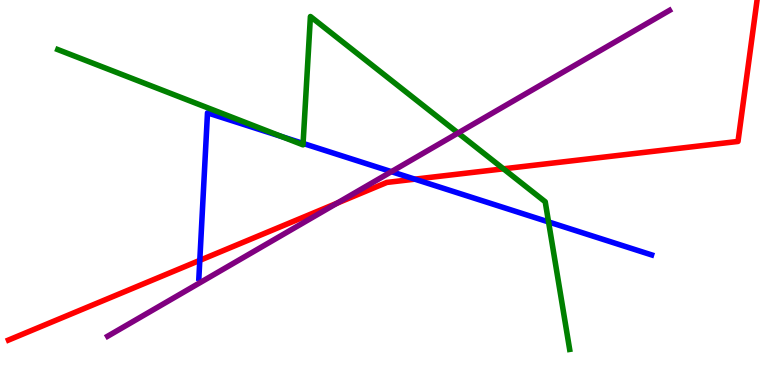[{'lines': ['blue', 'red'], 'intersections': [{'x': 2.58, 'y': 3.24}, {'x': 5.35, 'y': 5.35}]}, {'lines': ['green', 'red'], 'intersections': [{'x': 6.5, 'y': 5.62}]}, {'lines': ['purple', 'red'], 'intersections': [{'x': 4.35, 'y': 4.72}]}, {'lines': ['blue', 'green'], 'intersections': [{'x': 3.64, 'y': 6.45}, {'x': 3.91, 'y': 6.27}, {'x': 7.08, 'y': 4.24}]}, {'lines': ['blue', 'purple'], 'intersections': [{'x': 5.05, 'y': 5.54}]}, {'lines': ['green', 'purple'], 'intersections': [{'x': 5.91, 'y': 6.55}]}]